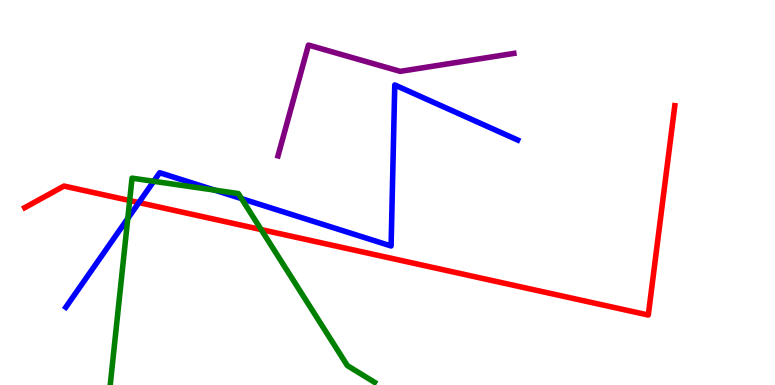[{'lines': ['blue', 'red'], 'intersections': [{'x': 1.79, 'y': 4.74}]}, {'lines': ['green', 'red'], 'intersections': [{'x': 1.67, 'y': 4.79}, {'x': 3.37, 'y': 4.04}]}, {'lines': ['purple', 'red'], 'intersections': []}, {'lines': ['blue', 'green'], 'intersections': [{'x': 1.65, 'y': 4.33}, {'x': 1.98, 'y': 5.29}, {'x': 2.77, 'y': 5.06}, {'x': 3.12, 'y': 4.84}]}, {'lines': ['blue', 'purple'], 'intersections': []}, {'lines': ['green', 'purple'], 'intersections': []}]